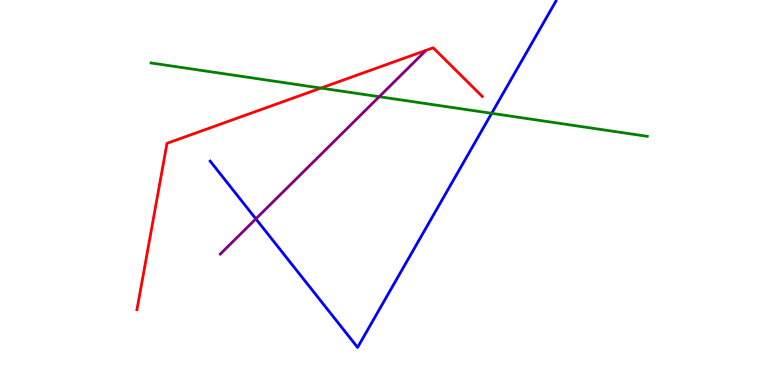[{'lines': ['blue', 'red'], 'intersections': []}, {'lines': ['green', 'red'], 'intersections': [{'x': 4.14, 'y': 7.71}]}, {'lines': ['purple', 'red'], 'intersections': []}, {'lines': ['blue', 'green'], 'intersections': [{'x': 6.34, 'y': 7.06}]}, {'lines': ['blue', 'purple'], 'intersections': [{'x': 3.3, 'y': 4.32}]}, {'lines': ['green', 'purple'], 'intersections': [{'x': 4.89, 'y': 7.49}]}]